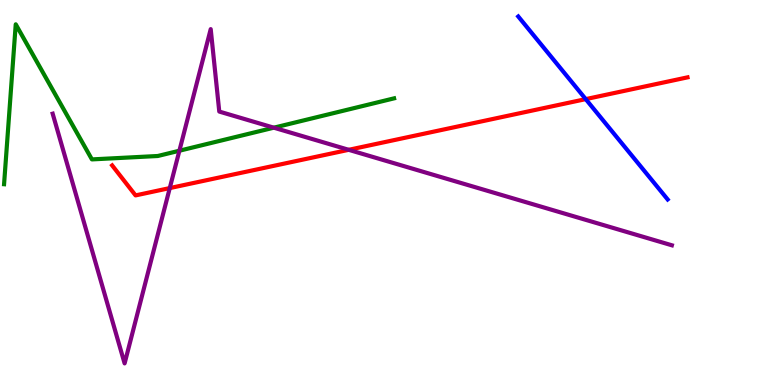[{'lines': ['blue', 'red'], 'intersections': [{'x': 7.56, 'y': 7.43}]}, {'lines': ['green', 'red'], 'intersections': []}, {'lines': ['purple', 'red'], 'intersections': [{'x': 2.19, 'y': 5.11}, {'x': 4.5, 'y': 6.11}]}, {'lines': ['blue', 'green'], 'intersections': []}, {'lines': ['blue', 'purple'], 'intersections': []}, {'lines': ['green', 'purple'], 'intersections': [{'x': 2.31, 'y': 6.09}, {'x': 3.53, 'y': 6.68}]}]